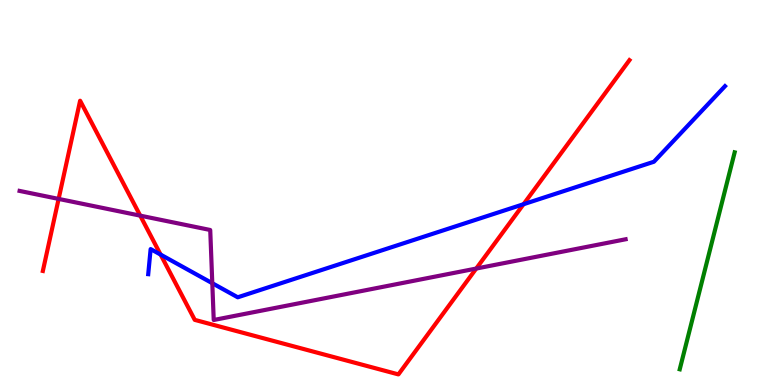[{'lines': ['blue', 'red'], 'intersections': [{'x': 2.07, 'y': 3.39}, {'x': 6.76, 'y': 4.7}]}, {'lines': ['green', 'red'], 'intersections': []}, {'lines': ['purple', 'red'], 'intersections': [{'x': 0.756, 'y': 4.83}, {'x': 1.81, 'y': 4.4}, {'x': 6.14, 'y': 3.02}]}, {'lines': ['blue', 'green'], 'intersections': []}, {'lines': ['blue', 'purple'], 'intersections': [{'x': 2.74, 'y': 2.64}]}, {'lines': ['green', 'purple'], 'intersections': []}]